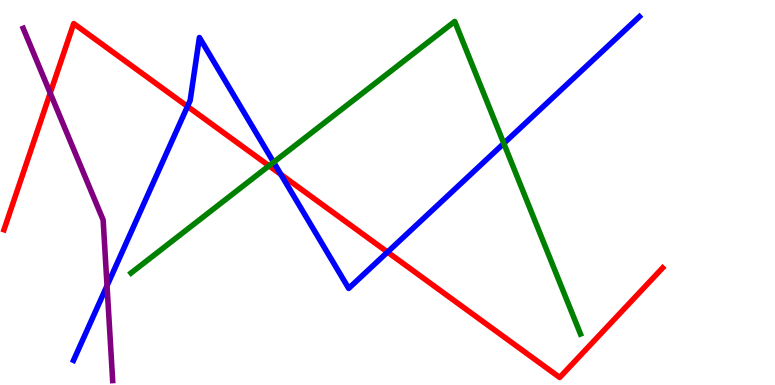[{'lines': ['blue', 'red'], 'intersections': [{'x': 2.42, 'y': 7.24}, {'x': 3.62, 'y': 5.47}, {'x': 5.0, 'y': 3.45}]}, {'lines': ['green', 'red'], 'intersections': [{'x': 3.47, 'y': 5.69}]}, {'lines': ['purple', 'red'], 'intersections': [{'x': 0.648, 'y': 7.58}]}, {'lines': ['blue', 'green'], 'intersections': [{'x': 3.53, 'y': 5.79}, {'x': 6.5, 'y': 6.28}]}, {'lines': ['blue', 'purple'], 'intersections': [{'x': 1.38, 'y': 2.58}]}, {'lines': ['green', 'purple'], 'intersections': []}]